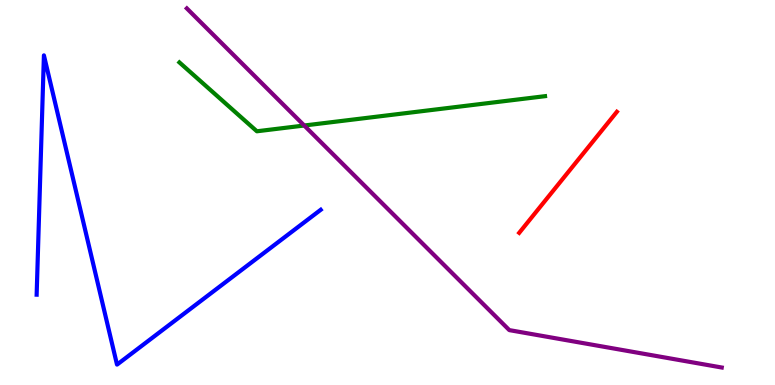[{'lines': ['blue', 'red'], 'intersections': []}, {'lines': ['green', 'red'], 'intersections': []}, {'lines': ['purple', 'red'], 'intersections': []}, {'lines': ['blue', 'green'], 'intersections': []}, {'lines': ['blue', 'purple'], 'intersections': []}, {'lines': ['green', 'purple'], 'intersections': [{'x': 3.93, 'y': 6.74}]}]